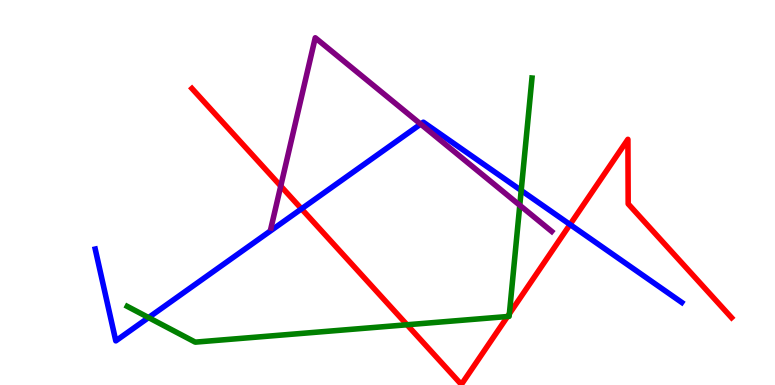[{'lines': ['blue', 'red'], 'intersections': [{'x': 3.89, 'y': 4.58}, {'x': 7.36, 'y': 4.17}]}, {'lines': ['green', 'red'], 'intersections': [{'x': 5.25, 'y': 1.56}, {'x': 6.55, 'y': 1.78}, {'x': 6.57, 'y': 1.85}]}, {'lines': ['purple', 'red'], 'intersections': [{'x': 3.62, 'y': 5.17}]}, {'lines': ['blue', 'green'], 'intersections': [{'x': 1.92, 'y': 1.75}, {'x': 6.73, 'y': 5.05}]}, {'lines': ['blue', 'purple'], 'intersections': [{'x': 5.43, 'y': 6.78}]}, {'lines': ['green', 'purple'], 'intersections': [{'x': 6.71, 'y': 4.67}]}]